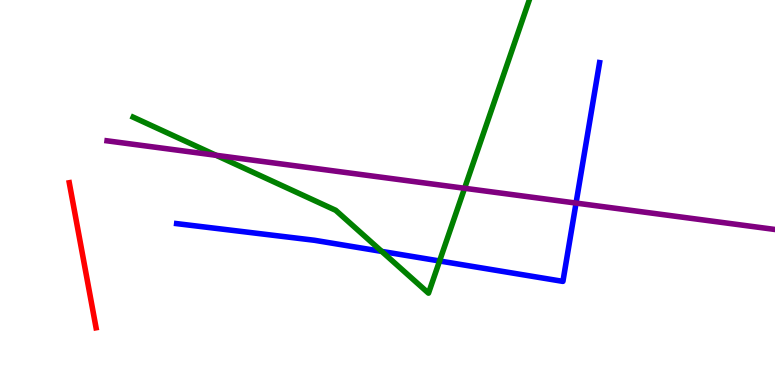[{'lines': ['blue', 'red'], 'intersections': []}, {'lines': ['green', 'red'], 'intersections': []}, {'lines': ['purple', 'red'], 'intersections': []}, {'lines': ['blue', 'green'], 'intersections': [{'x': 4.93, 'y': 3.47}, {'x': 5.67, 'y': 3.22}]}, {'lines': ['blue', 'purple'], 'intersections': [{'x': 7.43, 'y': 4.73}]}, {'lines': ['green', 'purple'], 'intersections': [{'x': 2.79, 'y': 5.97}, {'x': 5.99, 'y': 5.11}]}]